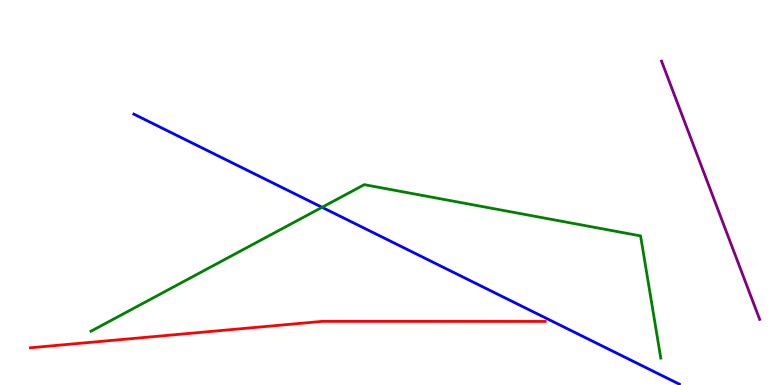[{'lines': ['blue', 'red'], 'intersections': []}, {'lines': ['green', 'red'], 'intersections': []}, {'lines': ['purple', 'red'], 'intersections': []}, {'lines': ['blue', 'green'], 'intersections': [{'x': 4.16, 'y': 4.62}]}, {'lines': ['blue', 'purple'], 'intersections': []}, {'lines': ['green', 'purple'], 'intersections': []}]